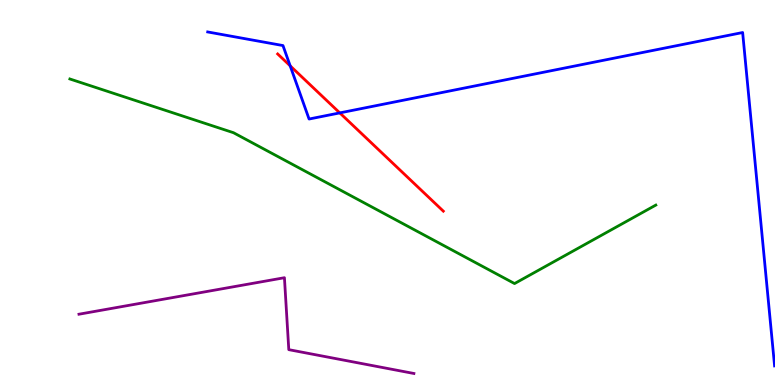[{'lines': ['blue', 'red'], 'intersections': [{'x': 3.74, 'y': 8.29}, {'x': 4.38, 'y': 7.07}]}, {'lines': ['green', 'red'], 'intersections': []}, {'lines': ['purple', 'red'], 'intersections': []}, {'lines': ['blue', 'green'], 'intersections': []}, {'lines': ['blue', 'purple'], 'intersections': []}, {'lines': ['green', 'purple'], 'intersections': []}]